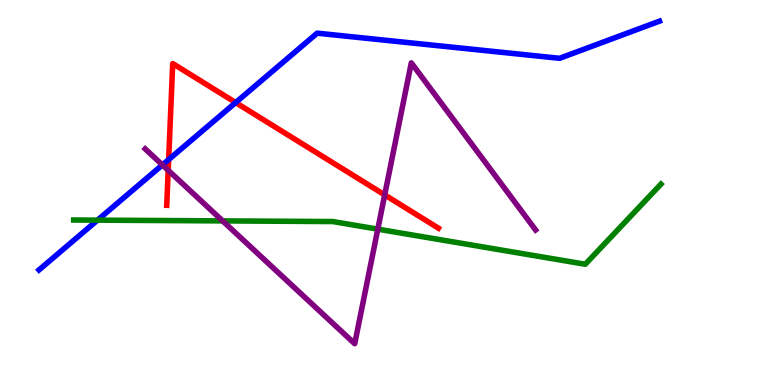[{'lines': ['blue', 'red'], 'intersections': [{'x': 2.18, 'y': 5.85}, {'x': 3.04, 'y': 7.34}]}, {'lines': ['green', 'red'], 'intersections': []}, {'lines': ['purple', 'red'], 'intersections': [{'x': 2.17, 'y': 5.58}, {'x': 4.96, 'y': 4.94}]}, {'lines': ['blue', 'green'], 'intersections': [{'x': 1.26, 'y': 4.28}]}, {'lines': ['blue', 'purple'], 'intersections': [{'x': 2.1, 'y': 5.72}]}, {'lines': ['green', 'purple'], 'intersections': [{'x': 2.87, 'y': 4.26}, {'x': 4.87, 'y': 4.05}]}]